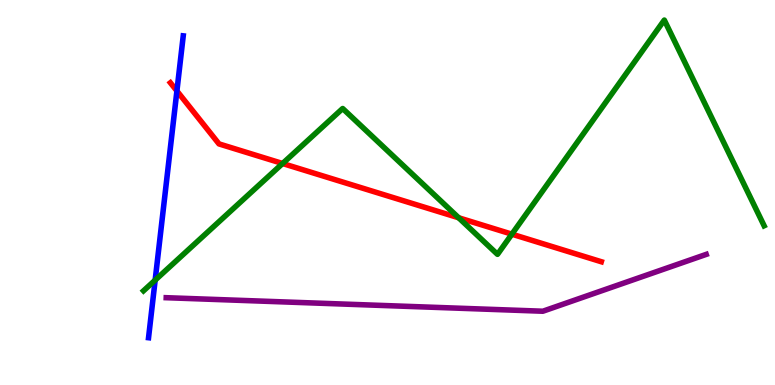[{'lines': ['blue', 'red'], 'intersections': [{'x': 2.28, 'y': 7.64}]}, {'lines': ['green', 'red'], 'intersections': [{'x': 3.65, 'y': 5.75}, {'x': 5.92, 'y': 4.34}, {'x': 6.6, 'y': 3.92}]}, {'lines': ['purple', 'red'], 'intersections': []}, {'lines': ['blue', 'green'], 'intersections': [{'x': 2.0, 'y': 2.72}]}, {'lines': ['blue', 'purple'], 'intersections': []}, {'lines': ['green', 'purple'], 'intersections': []}]